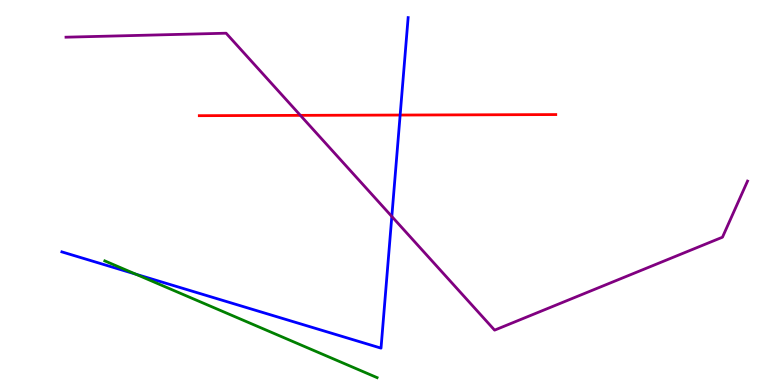[{'lines': ['blue', 'red'], 'intersections': [{'x': 5.16, 'y': 7.01}]}, {'lines': ['green', 'red'], 'intersections': []}, {'lines': ['purple', 'red'], 'intersections': [{'x': 3.88, 'y': 7.0}]}, {'lines': ['blue', 'green'], 'intersections': [{'x': 1.75, 'y': 2.88}]}, {'lines': ['blue', 'purple'], 'intersections': [{'x': 5.06, 'y': 4.38}]}, {'lines': ['green', 'purple'], 'intersections': []}]